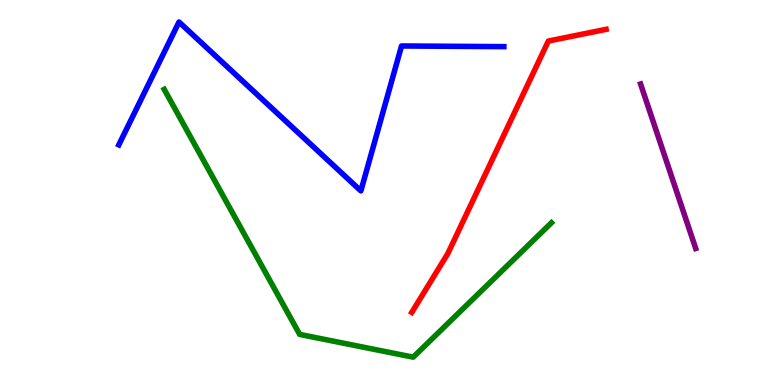[{'lines': ['blue', 'red'], 'intersections': []}, {'lines': ['green', 'red'], 'intersections': []}, {'lines': ['purple', 'red'], 'intersections': []}, {'lines': ['blue', 'green'], 'intersections': []}, {'lines': ['blue', 'purple'], 'intersections': []}, {'lines': ['green', 'purple'], 'intersections': []}]